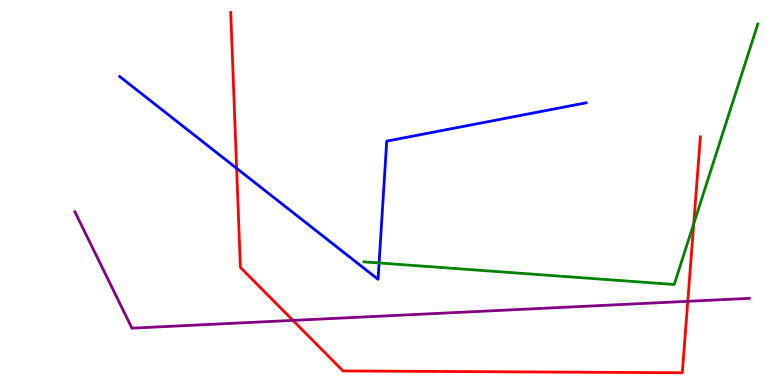[{'lines': ['blue', 'red'], 'intersections': [{'x': 3.05, 'y': 5.63}]}, {'lines': ['green', 'red'], 'intersections': [{'x': 8.95, 'y': 4.19}]}, {'lines': ['purple', 'red'], 'intersections': [{'x': 3.78, 'y': 1.68}, {'x': 8.87, 'y': 2.17}]}, {'lines': ['blue', 'green'], 'intersections': [{'x': 4.89, 'y': 3.17}]}, {'lines': ['blue', 'purple'], 'intersections': []}, {'lines': ['green', 'purple'], 'intersections': []}]